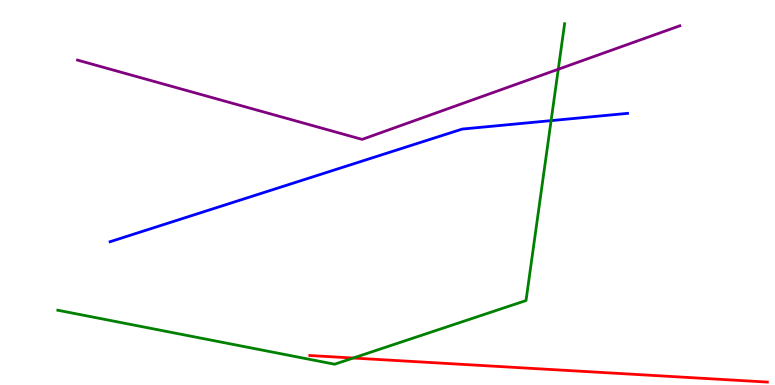[{'lines': ['blue', 'red'], 'intersections': []}, {'lines': ['green', 'red'], 'intersections': [{'x': 4.56, 'y': 0.7}]}, {'lines': ['purple', 'red'], 'intersections': []}, {'lines': ['blue', 'green'], 'intersections': [{'x': 7.11, 'y': 6.87}]}, {'lines': ['blue', 'purple'], 'intersections': []}, {'lines': ['green', 'purple'], 'intersections': [{'x': 7.2, 'y': 8.2}]}]